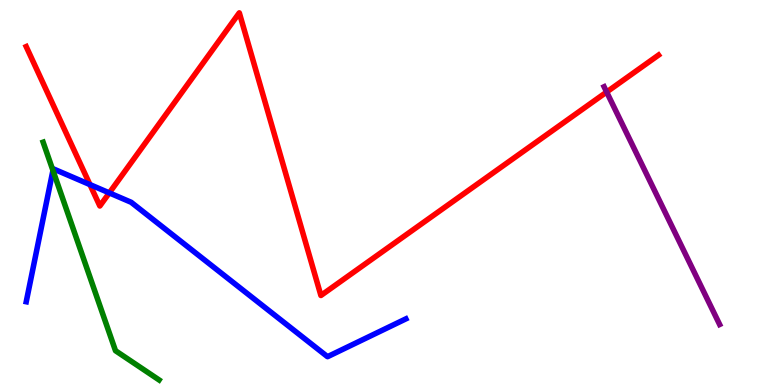[{'lines': ['blue', 'red'], 'intersections': [{'x': 1.16, 'y': 5.21}, {'x': 1.41, 'y': 4.99}]}, {'lines': ['green', 'red'], 'intersections': []}, {'lines': ['purple', 'red'], 'intersections': [{'x': 7.83, 'y': 7.61}]}, {'lines': ['blue', 'green'], 'intersections': [{'x': 0.683, 'y': 5.57}]}, {'lines': ['blue', 'purple'], 'intersections': []}, {'lines': ['green', 'purple'], 'intersections': []}]